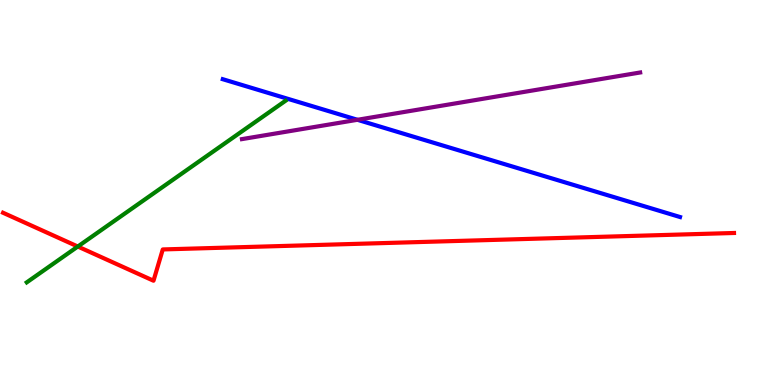[{'lines': ['blue', 'red'], 'intersections': []}, {'lines': ['green', 'red'], 'intersections': [{'x': 1.0, 'y': 3.6}]}, {'lines': ['purple', 'red'], 'intersections': []}, {'lines': ['blue', 'green'], 'intersections': []}, {'lines': ['blue', 'purple'], 'intersections': [{'x': 4.61, 'y': 6.89}]}, {'lines': ['green', 'purple'], 'intersections': []}]